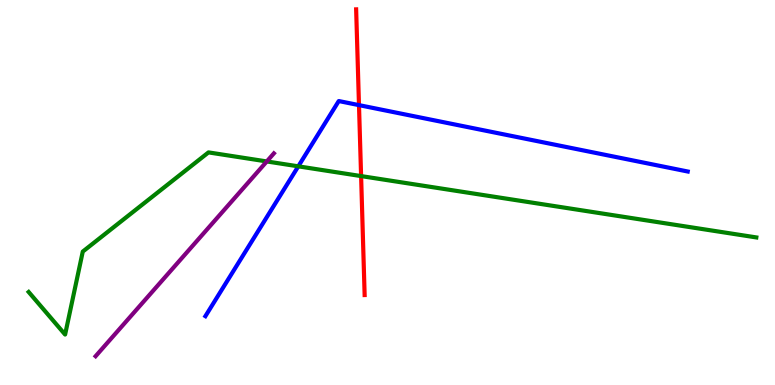[{'lines': ['blue', 'red'], 'intersections': [{'x': 4.63, 'y': 7.27}]}, {'lines': ['green', 'red'], 'intersections': [{'x': 4.66, 'y': 5.43}]}, {'lines': ['purple', 'red'], 'intersections': []}, {'lines': ['blue', 'green'], 'intersections': [{'x': 3.85, 'y': 5.68}]}, {'lines': ['blue', 'purple'], 'intersections': []}, {'lines': ['green', 'purple'], 'intersections': [{'x': 3.44, 'y': 5.81}]}]